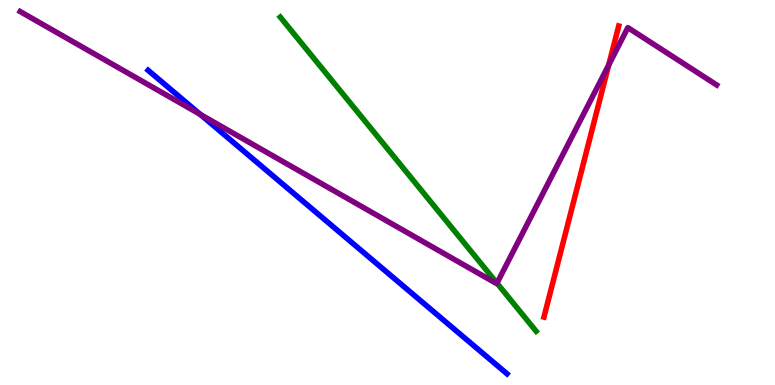[{'lines': ['blue', 'red'], 'intersections': []}, {'lines': ['green', 'red'], 'intersections': []}, {'lines': ['purple', 'red'], 'intersections': [{'x': 7.85, 'y': 8.31}]}, {'lines': ['blue', 'green'], 'intersections': []}, {'lines': ['blue', 'purple'], 'intersections': [{'x': 2.58, 'y': 7.03}]}, {'lines': ['green', 'purple'], 'intersections': [{'x': 6.41, 'y': 2.65}]}]